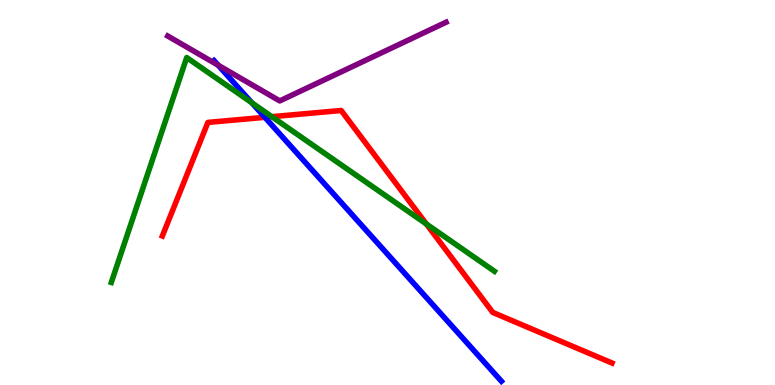[{'lines': ['blue', 'red'], 'intersections': [{'x': 3.42, 'y': 6.95}]}, {'lines': ['green', 'red'], 'intersections': [{'x': 3.51, 'y': 6.97}, {'x': 5.5, 'y': 4.18}]}, {'lines': ['purple', 'red'], 'intersections': []}, {'lines': ['blue', 'green'], 'intersections': [{'x': 3.25, 'y': 7.33}]}, {'lines': ['blue', 'purple'], 'intersections': [{'x': 2.82, 'y': 8.31}]}, {'lines': ['green', 'purple'], 'intersections': []}]